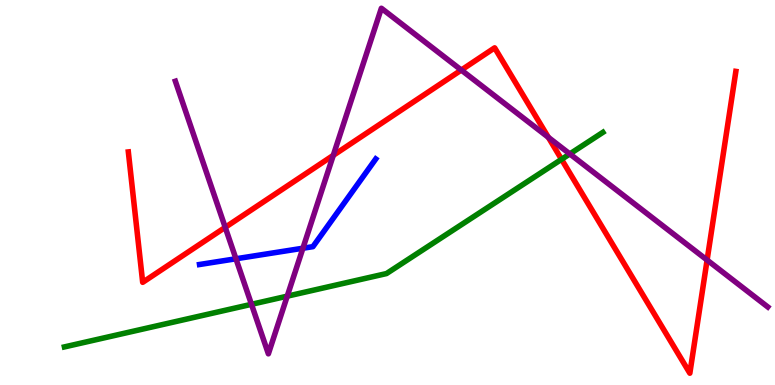[{'lines': ['blue', 'red'], 'intersections': []}, {'lines': ['green', 'red'], 'intersections': [{'x': 7.25, 'y': 5.86}]}, {'lines': ['purple', 'red'], 'intersections': [{'x': 2.91, 'y': 4.1}, {'x': 4.3, 'y': 5.97}, {'x': 5.95, 'y': 8.18}, {'x': 7.08, 'y': 6.43}, {'x': 9.12, 'y': 3.25}]}, {'lines': ['blue', 'green'], 'intersections': []}, {'lines': ['blue', 'purple'], 'intersections': [{'x': 3.04, 'y': 3.28}, {'x': 3.91, 'y': 3.55}]}, {'lines': ['green', 'purple'], 'intersections': [{'x': 3.24, 'y': 2.1}, {'x': 3.71, 'y': 2.31}, {'x': 7.35, 'y': 6.0}]}]